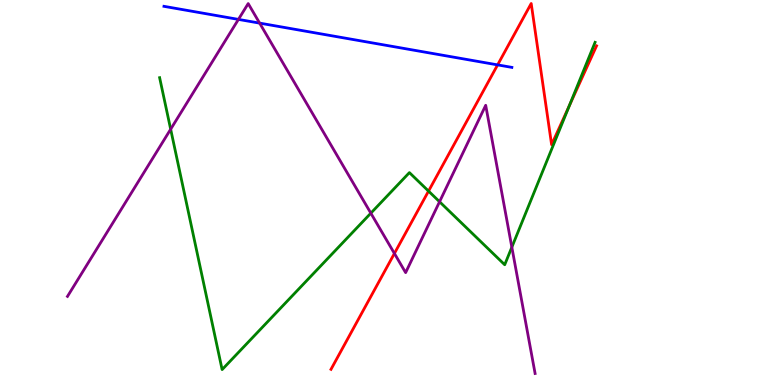[{'lines': ['blue', 'red'], 'intersections': [{'x': 6.42, 'y': 8.31}]}, {'lines': ['green', 'red'], 'intersections': [{'x': 5.53, 'y': 5.04}, {'x': 7.35, 'y': 7.25}]}, {'lines': ['purple', 'red'], 'intersections': [{'x': 5.09, 'y': 3.42}]}, {'lines': ['blue', 'green'], 'intersections': []}, {'lines': ['blue', 'purple'], 'intersections': [{'x': 3.08, 'y': 9.5}, {'x': 3.35, 'y': 9.4}]}, {'lines': ['green', 'purple'], 'intersections': [{'x': 2.2, 'y': 6.64}, {'x': 4.79, 'y': 4.46}, {'x': 5.67, 'y': 4.76}, {'x': 6.6, 'y': 3.58}]}]